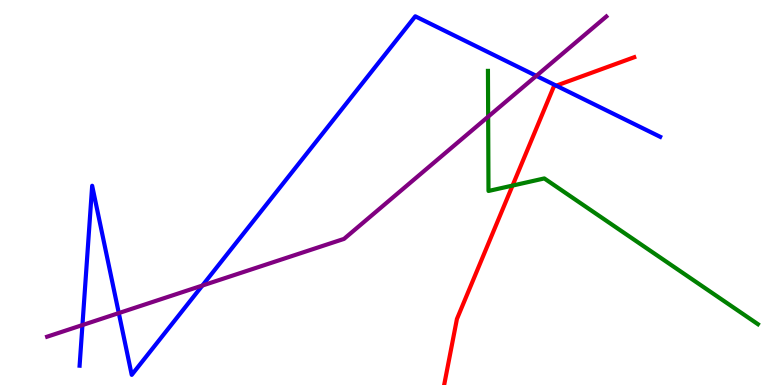[{'lines': ['blue', 'red'], 'intersections': [{'x': 7.18, 'y': 7.77}]}, {'lines': ['green', 'red'], 'intersections': [{'x': 6.61, 'y': 5.18}]}, {'lines': ['purple', 'red'], 'intersections': []}, {'lines': ['blue', 'green'], 'intersections': []}, {'lines': ['blue', 'purple'], 'intersections': [{'x': 1.06, 'y': 1.56}, {'x': 1.53, 'y': 1.87}, {'x': 2.61, 'y': 2.58}, {'x': 6.92, 'y': 8.03}]}, {'lines': ['green', 'purple'], 'intersections': [{'x': 6.3, 'y': 6.97}]}]